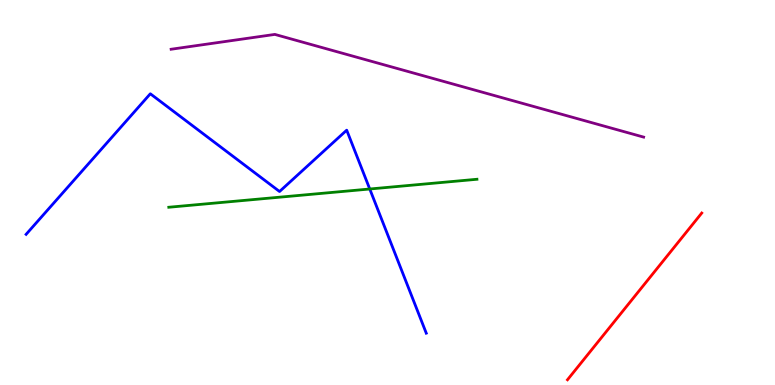[{'lines': ['blue', 'red'], 'intersections': []}, {'lines': ['green', 'red'], 'intersections': []}, {'lines': ['purple', 'red'], 'intersections': []}, {'lines': ['blue', 'green'], 'intersections': [{'x': 4.77, 'y': 5.09}]}, {'lines': ['blue', 'purple'], 'intersections': []}, {'lines': ['green', 'purple'], 'intersections': []}]